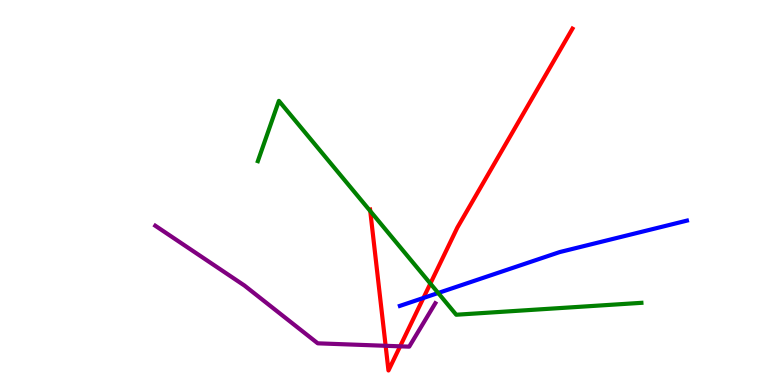[{'lines': ['blue', 'red'], 'intersections': [{'x': 5.46, 'y': 2.26}]}, {'lines': ['green', 'red'], 'intersections': [{'x': 4.78, 'y': 4.52}, {'x': 5.55, 'y': 2.63}]}, {'lines': ['purple', 'red'], 'intersections': [{'x': 4.98, 'y': 1.02}, {'x': 5.16, 'y': 1.0}]}, {'lines': ['blue', 'green'], 'intersections': [{'x': 5.65, 'y': 2.39}]}, {'lines': ['blue', 'purple'], 'intersections': []}, {'lines': ['green', 'purple'], 'intersections': []}]